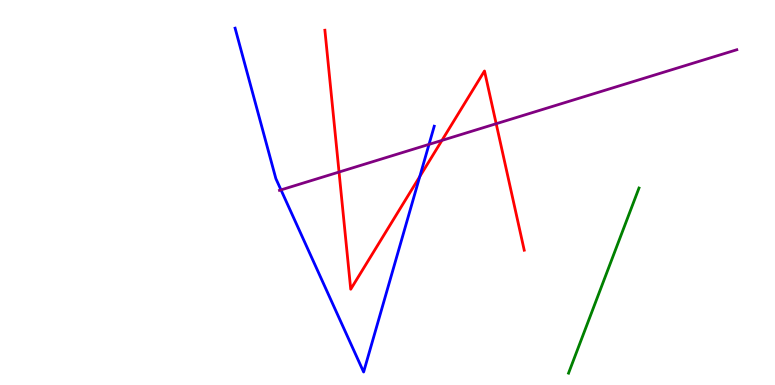[{'lines': ['blue', 'red'], 'intersections': [{'x': 5.42, 'y': 5.41}]}, {'lines': ['green', 'red'], 'intersections': []}, {'lines': ['purple', 'red'], 'intersections': [{'x': 4.37, 'y': 5.53}, {'x': 5.7, 'y': 6.35}, {'x': 6.4, 'y': 6.79}]}, {'lines': ['blue', 'green'], 'intersections': []}, {'lines': ['blue', 'purple'], 'intersections': [{'x': 3.63, 'y': 5.07}, {'x': 5.54, 'y': 6.25}]}, {'lines': ['green', 'purple'], 'intersections': []}]